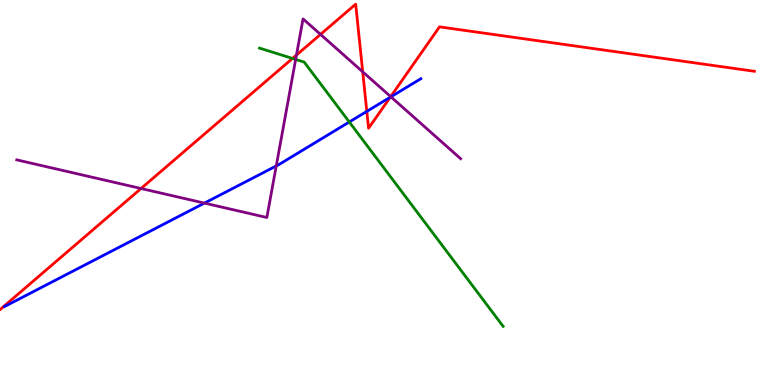[{'lines': ['blue', 'red'], 'intersections': [{'x': 4.73, 'y': 7.11}, {'x': 5.04, 'y': 7.48}]}, {'lines': ['green', 'red'], 'intersections': [{'x': 3.77, 'y': 8.48}]}, {'lines': ['purple', 'red'], 'intersections': [{'x': 1.82, 'y': 5.1}, {'x': 3.83, 'y': 8.57}, {'x': 4.14, 'y': 9.11}, {'x': 4.68, 'y': 8.13}, {'x': 5.04, 'y': 7.49}]}, {'lines': ['blue', 'green'], 'intersections': [{'x': 4.51, 'y': 6.83}]}, {'lines': ['blue', 'purple'], 'intersections': [{'x': 2.64, 'y': 4.72}, {'x': 3.56, 'y': 5.69}, {'x': 5.04, 'y': 7.48}]}, {'lines': ['green', 'purple'], 'intersections': [{'x': 3.82, 'y': 8.46}]}]